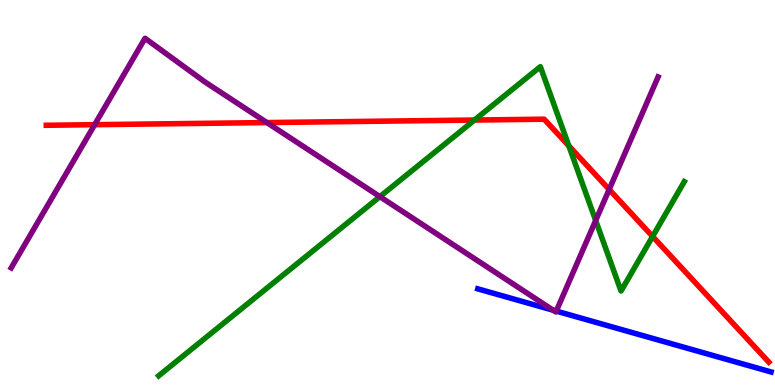[{'lines': ['blue', 'red'], 'intersections': []}, {'lines': ['green', 'red'], 'intersections': [{'x': 6.12, 'y': 6.88}, {'x': 7.34, 'y': 6.21}, {'x': 8.42, 'y': 3.86}]}, {'lines': ['purple', 'red'], 'intersections': [{'x': 1.22, 'y': 6.76}, {'x': 3.44, 'y': 6.82}, {'x': 7.86, 'y': 5.08}]}, {'lines': ['blue', 'green'], 'intersections': []}, {'lines': ['blue', 'purple'], 'intersections': [{'x': 7.14, 'y': 1.94}, {'x': 7.18, 'y': 1.92}]}, {'lines': ['green', 'purple'], 'intersections': [{'x': 4.9, 'y': 4.89}, {'x': 7.69, 'y': 4.27}]}]